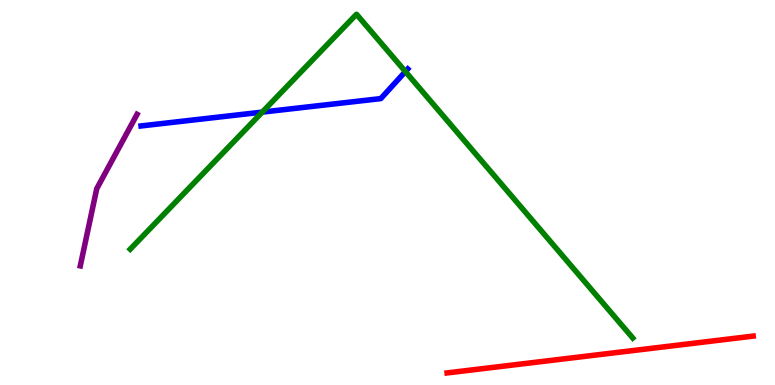[{'lines': ['blue', 'red'], 'intersections': []}, {'lines': ['green', 'red'], 'intersections': []}, {'lines': ['purple', 'red'], 'intersections': []}, {'lines': ['blue', 'green'], 'intersections': [{'x': 3.38, 'y': 7.09}, {'x': 5.23, 'y': 8.14}]}, {'lines': ['blue', 'purple'], 'intersections': []}, {'lines': ['green', 'purple'], 'intersections': []}]